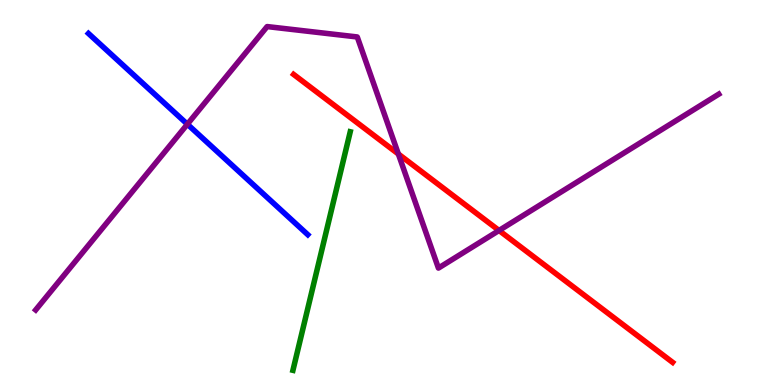[{'lines': ['blue', 'red'], 'intersections': []}, {'lines': ['green', 'red'], 'intersections': []}, {'lines': ['purple', 'red'], 'intersections': [{'x': 5.14, 'y': 6.0}, {'x': 6.44, 'y': 4.01}]}, {'lines': ['blue', 'green'], 'intersections': []}, {'lines': ['blue', 'purple'], 'intersections': [{'x': 2.42, 'y': 6.77}]}, {'lines': ['green', 'purple'], 'intersections': []}]